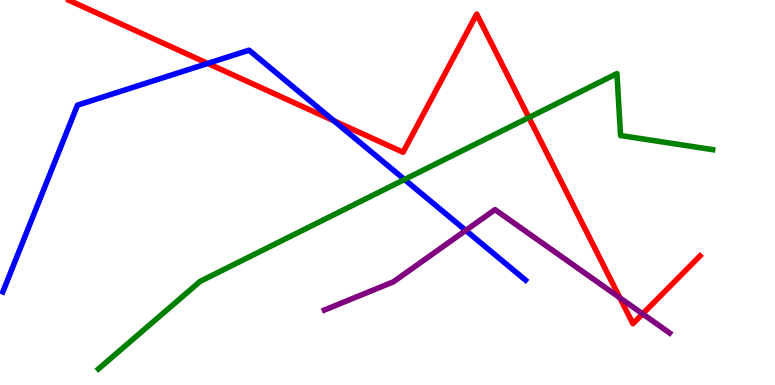[{'lines': ['blue', 'red'], 'intersections': [{'x': 2.68, 'y': 8.35}, {'x': 4.31, 'y': 6.86}]}, {'lines': ['green', 'red'], 'intersections': [{'x': 6.82, 'y': 6.95}]}, {'lines': ['purple', 'red'], 'intersections': [{'x': 8.0, 'y': 2.26}, {'x': 8.29, 'y': 1.85}]}, {'lines': ['blue', 'green'], 'intersections': [{'x': 5.22, 'y': 5.34}]}, {'lines': ['blue', 'purple'], 'intersections': [{'x': 6.01, 'y': 4.02}]}, {'lines': ['green', 'purple'], 'intersections': []}]